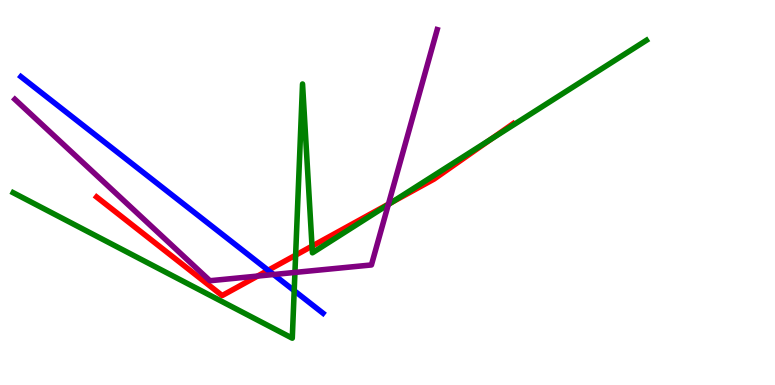[{'lines': ['blue', 'red'], 'intersections': [{'x': 3.46, 'y': 2.98}]}, {'lines': ['green', 'red'], 'intersections': [{'x': 3.81, 'y': 3.37}, {'x': 4.03, 'y': 3.61}, {'x': 5.05, 'y': 4.74}, {'x': 6.34, 'y': 6.39}]}, {'lines': ['purple', 'red'], 'intersections': [{'x': 3.32, 'y': 2.83}, {'x': 5.01, 'y': 4.7}]}, {'lines': ['blue', 'green'], 'intersections': [{'x': 3.8, 'y': 2.45}]}, {'lines': ['blue', 'purple'], 'intersections': [{'x': 3.53, 'y': 2.87}]}, {'lines': ['green', 'purple'], 'intersections': [{'x': 3.81, 'y': 2.92}, {'x': 5.01, 'y': 4.69}]}]